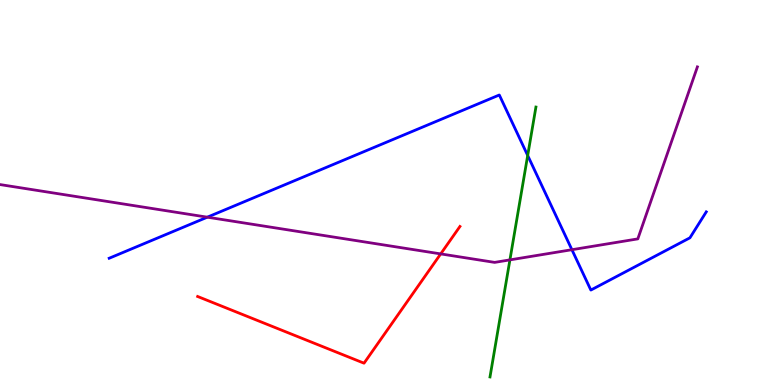[{'lines': ['blue', 'red'], 'intersections': []}, {'lines': ['green', 'red'], 'intersections': []}, {'lines': ['purple', 'red'], 'intersections': [{'x': 5.69, 'y': 3.41}]}, {'lines': ['blue', 'green'], 'intersections': [{'x': 6.81, 'y': 5.96}]}, {'lines': ['blue', 'purple'], 'intersections': [{'x': 2.68, 'y': 4.36}, {'x': 7.38, 'y': 3.51}]}, {'lines': ['green', 'purple'], 'intersections': [{'x': 6.58, 'y': 3.25}]}]